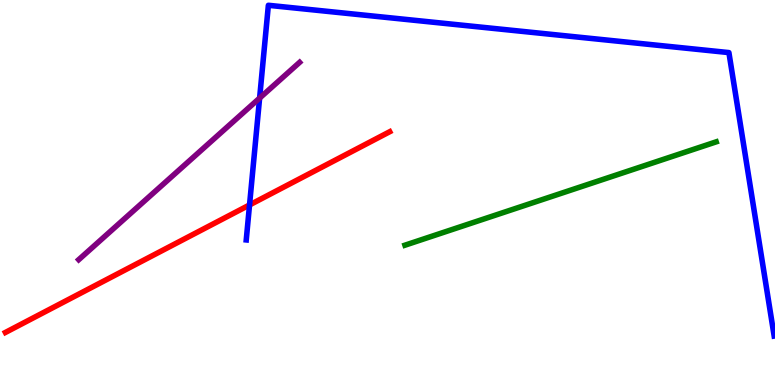[{'lines': ['blue', 'red'], 'intersections': [{'x': 3.22, 'y': 4.68}]}, {'lines': ['green', 'red'], 'intersections': []}, {'lines': ['purple', 'red'], 'intersections': []}, {'lines': ['blue', 'green'], 'intersections': []}, {'lines': ['blue', 'purple'], 'intersections': [{'x': 3.35, 'y': 7.45}]}, {'lines': ['green', 'purple'], 'intersections': []}]